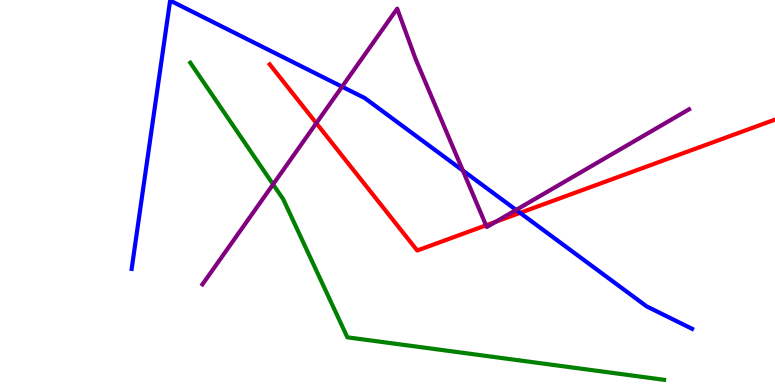[{'lines': ['blue', 'red'], 'intersections': [{'x': 6.71, 'y': 4.47}]}, {'lines': ['green', 'red'], 'intersections': []}, {'lines': ['purple', 'red'], 'intersections': [{'x': 4.08, 'y': 6.8}, {'x': 6.27, 'y': 4.15}, {'x': 6.4, 'y': 4.24}]}, {'lines': ['blue', 'green'], 'intersections': []}, {'lines': ['blue', 'purple'], 'intersections': [{'x': 4.41, 'y': 7.75}, {'x': 5.97, 'y': 5.57}, {'x': 6.66, 'y': 4.55}]}, {'lines': ['green', 'purple'], 'intersections': [{'x': 3.52, 'y': 5.21}]}]